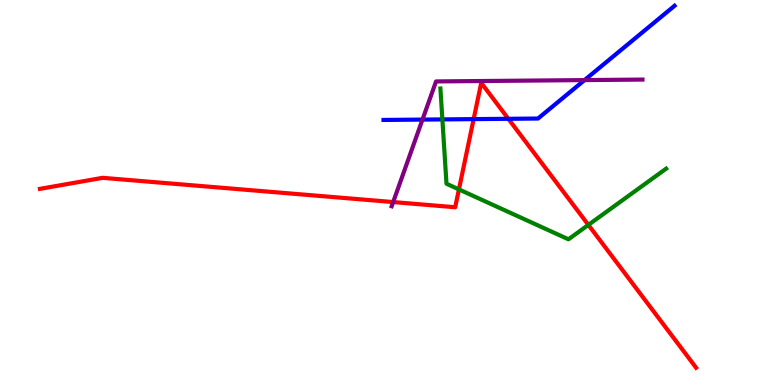[{'lines': ['blue', 'red'], 'intersections': [{'x': 6.11, 'y': 6.91}, {'x': 6.56, 'y': 6.91}]}, {'lines': ['green', 'red'], 'intersections': [{'x': 5.92, 'y': 5.08}, {'x': 7.59, 'y': 4.16}]}, {'lines': ['purple', 'red'], 'intersections': [{'x': 5.07, 'y': 4.75}]}, {'lines': ['blue', 'green'], 'intersections': [{'x': 5.71, 'y': 6.9}]}, {'lines': ['blue', 'purple'], 'intersections': [{'x': 5.45, 'y': 6.89}, {'x': 7.54, 'y': 7.92}]}, {'lines': ['green', 'purple'], 'intersections': []}]